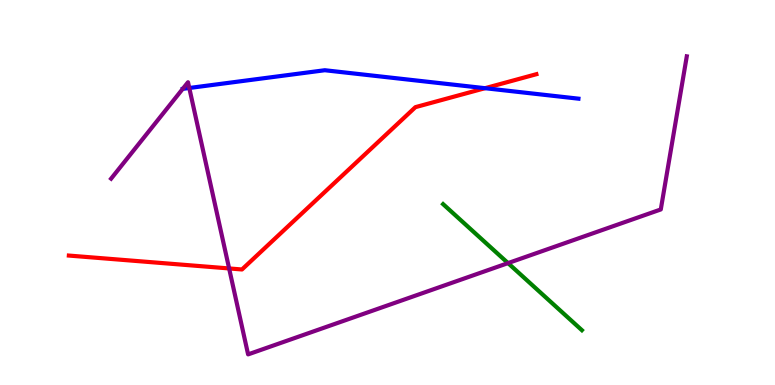[{'lines': ['blue', 'red'], 'intersections': [{'x': 6.26, 'y': 7.71}]}, {'lines': ['green', 'red'], 'intersections': []}, {'lines': ['purple', 'red'], 'intersections': [{'x': 2.96, 'y': 3.03}]}, {'lines': ['blue', 'green'], 'intersections': []}, {'lines': ['blue', 'purple'], 'intersections': [{'x': 2.44, 'y': 7.71}]}, {'lines': ['green', 'purple'], 'intersections': [{'x': 6.56, 'y': 3.17}]}]